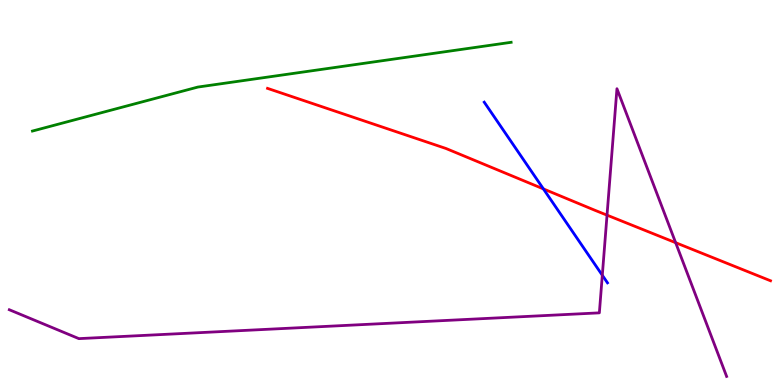[{'lines': ['blue', 'red'], 'intersections': [{'x': 7.01, 'y': 5.09}]}, {'lines': ['green', 'red'], 'intersections': []}, {'lines': ['purple', 'red'], 'intersections': [{'x': 7.83, 'y': 4.41}, {'x': 8.72, 'y': 3.7}]}, {'lines': ['blue', 'green'], 'intersections': []}, {'lines': ['blue', 'purple'], 'intersections': [{'x': 7.77, 'y': 2.85}]}, {'lines': ['green', 'purple'], 'intersections': []}]